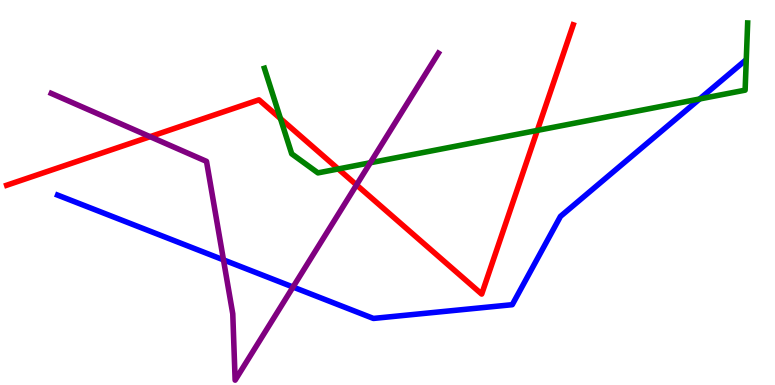[{'lines': ['blue', 'red'], 'intersections': []}, {'lines': ['green', 'red'], 'intersections': [{'x': 3.62, 'y': 6.92}, {'x': 4.36, 'y': 5.61}, {'x': 6.93, 'y': 6.61}]}, {'lines': ['purple', 'red'], 'intersections': [{'x': 1.94, 'y': 6.45}, {'x': 4.6, 'y': 5.2}]}, {'lines': ['blue', 'green'], 'intersections': [{'x': 9.03, 'y': 7.43}]}, {'lines': ['blue', 'purple'], 'intersections': [{'x': 2.88, 'y': 3.25}, {'x': 3.78, 'y': 2.54}]}, {'lines': ['green', 'purple'], 'intersections': [{'x': 4.78, 'y': 5.77}]}]